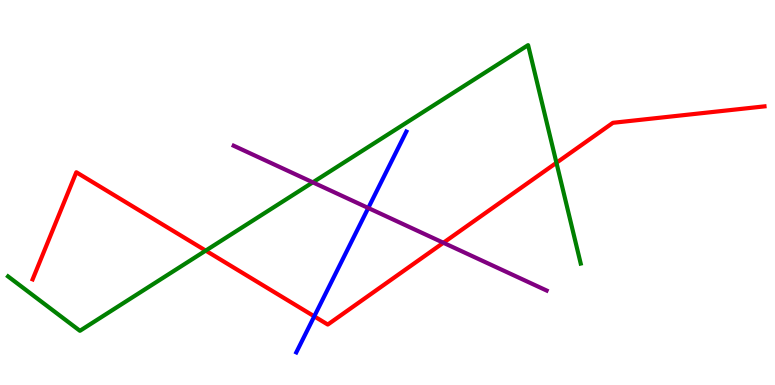[{'lines': ['blue', 'red'], 'intersections': [{'x': 4.05, 'y': 1.78}]}, {'lines': ['green', 'red'], 'intersections': [{'x': 2.65, 'y': 3.49}, {'x': 7.18, 'y': 5.77}]}, {'lines': ['purple', 'red'], 'intersections': [{'x': 5.72, 'y': 3.69}]}, {'lines': ['blue', 'green'], 'intersections': []}, {'lines': ['blue', 'purple'], 'intersections': [{'x': 4.75, 'y': 4.6}]}, {'lines': ['green', 'purple'], 'intersections': [{'x': 4.04, 'y': 5.26}]}]